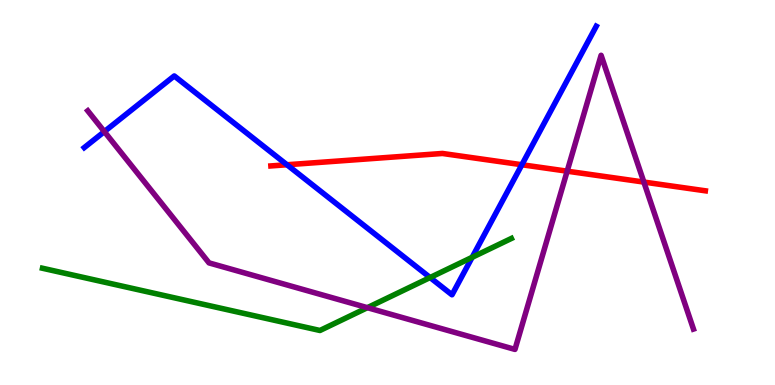[{'lines': ['blue', 'red'], 'intersections': [{'x': 3.7, 'y': 5.72}, {'x': 6.73, 'y': 5.72}]}, {'lines': ['green', 'red'], 'intersections': []}, {'lines': ['purple', 'red'], 'intersections': [{'x': 7.32, 'y': 5.55}, {'x': 8.31, 'y': 5.27}]}, {'lines': ['blue', 'green'], 'intersections': [{'x': 5.55, 'y': 2.79}, {'x': 6.09, 'y': 3.32}]}, {'lines': ['blue', 'purple'], 'intersections': [{'x': 1.35, 'y': 6.58}]}, {'lines': ['green', 'purple'], 'intersections': [{'x': 4.74, 'y': 2.01}]}]